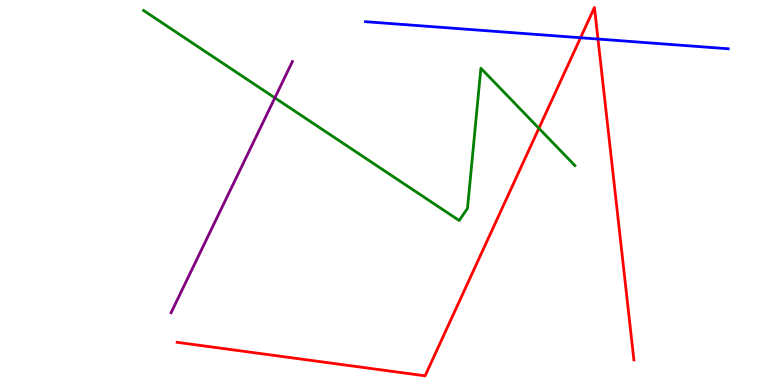[{'lines': ['blue', 'red'], 'intersections': [{'x': 7.49, 'y': 9.02}, {'x': 7.72, 'y': 8.99}]}, {'lines': ['green', 'red'], 'intersections': [{'x': 6.95, 'y': 6.67}]}, {'lines': ['purple', 'red'], 'intersections': []}, {'lines': ['blue', 'green'], 'intersections': []}, {'lines': ['blue', 'purple'], 'intersections': []}, {'lines': ['green', 'purple'], 'intersections': [{'x': 3.55, 'y': 7.46}]}]